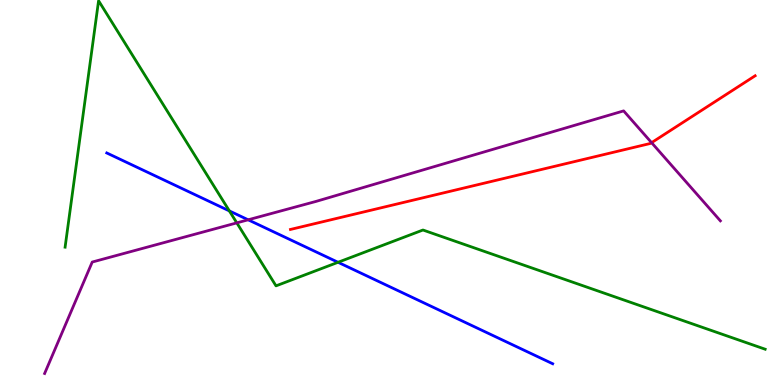[{'lines': ['blue', 'red'], 'intersections': []}, {'lines': ['green', 'red'], 'intersections': []}, {'lines': ['purple', 'red'], 'intersections': [{'x': 8.41, 'y': 6.29}]}, {'lines': ['blue', 'green'], 'intersections': [{'x': 2.96, 'y': 4.52}, {'x': 4.36, 'y': 3.19}]}, {'lines': ['blue', 'purple'], 'intersections': [{'x': 3.2, 'y': 4.29}]}, {'lines': ['green', 'purple'], 'intersections': [{'x': 3.06, 'y': 4.21}]}]